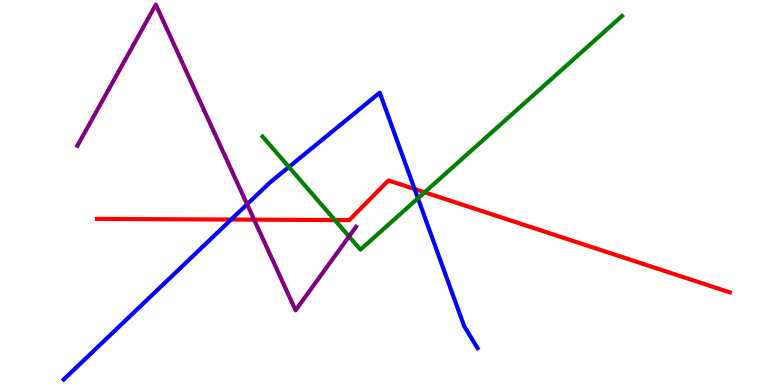[{'lines': ['blue', 'red'], 'intersections': [{'x': 2.98, 'y': 4.3}, {'x': 5.35, 'y': 5.09}]}, {'lines': ['green', 'red'], 'intersections': [{'x': 4.32, 'y': 4.28}, {'x': 5.48, 'y': 5.01}]}, {'lines': ['purple', 'red'], 'intersections': [{'x': 3.28, 'y': 4.29}]}, {'lines': ['blue', 'green'], 'intersections': [{'x': 3.73, 'y': 5.66}, {'x': 5.39, 'y': 4.85}]}, {'lines': ['blue', 'purple'], 'intersections': [{'x': 3.19, 'y': 4.69}]}, {'lines': ['green', 'purple'], 'intersections': [{'x': 4.5, 'y': 3.86}]}]